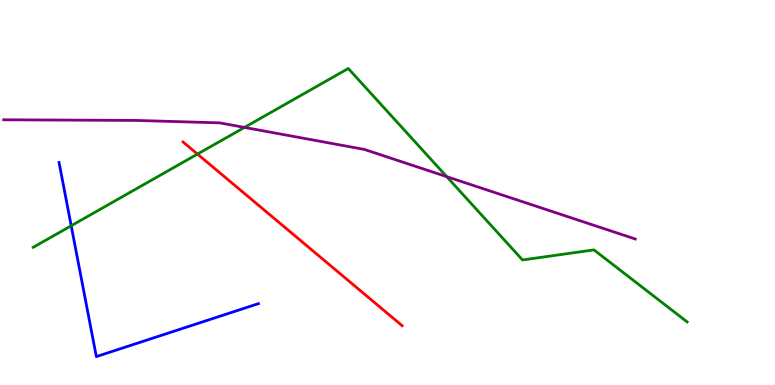[{'lines': ['blue', 'red'], 'intersections': []}, {'lines': ['green', 'red'], 'intersections': [{'x': 2.55, 'y': 6.0}]}, {'lines': ['purple', 'red'], 'intersections': []}, {'lines': ['blue', 'green'], 'intersections': [{'x': 0.919, 'y': 4.14}]}, {'lines': ['blue', 'purple'], 'intersections': []}, {'lines': ['green', 'purple'], 'intersections': [{'x': 3.15, 'y': 6.69}, {'x': 5.76, 'y': 5.41}]}]